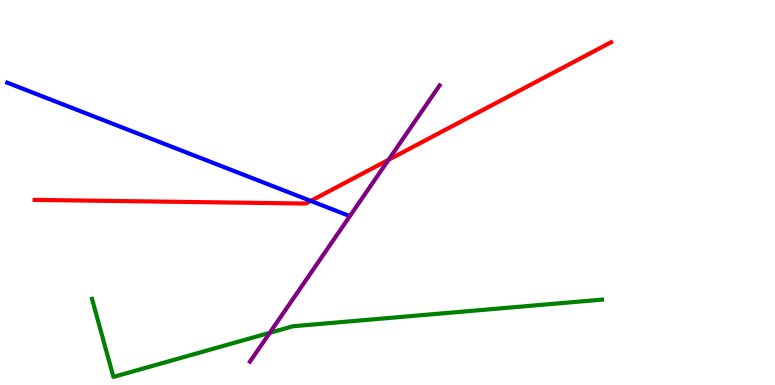[{'lines': ['blue', 'red'], 'intersections': [{'x': 4.01, 'y': 4.78}]}, {'lines': ['green', 'red'], 'intersections': []}, {'lines': ['purple', 'red'], 'intersections': [{'x': 5.01, 'y': 5.85}]}, {'lines': ['blue', 'green'], 'intersections': []}, {'lines': ['blue', 'purple'], 'intersections': []}, {'lines': ['green', 'purple'], 'intersections': [{'x': 3.48, 'y': 1.36}]}]